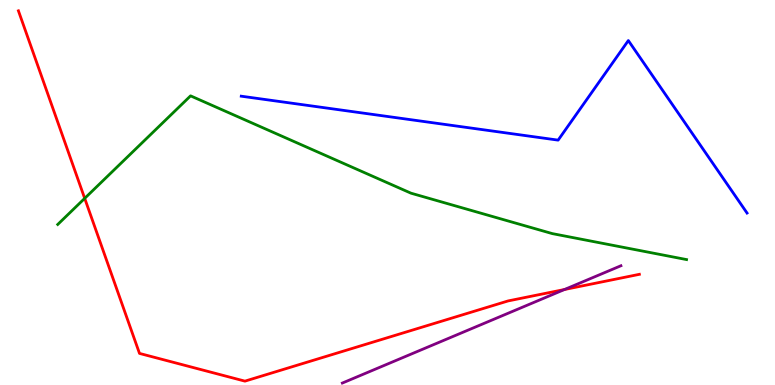[{'lines': ['blue', 'red'], 'intersections': []}, {'lines': ['green', 'red'], 'intersections': [{'x': 1.09, 'y': 4.85}]}, {'lines': ['purple', 'red'], 'intersections': [{'x': 7.28, 'y': 2.48}]}, {'lines': ['blue', 'green'], 'intersections': []}, {'lines': ['blue', 'purple'], 'intersections': []}, {'lines': ['green', 'purple'], 'intersections': []}]